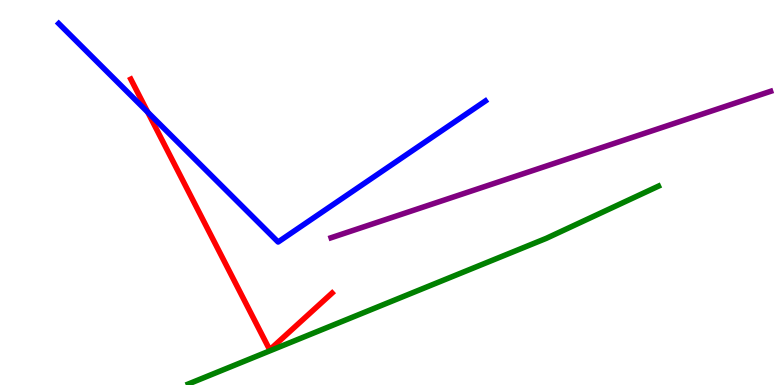[{'lines': ['blue', 'red'], 'intersections': [{'x': 1.91, 'y': 7.09}]}, {'lines': ['green', 'red'], 'intersections': []}, {'lines': ['purple', 'red'], 'intersections': []}, {'lines': ['blue', 'green'], 'intersections': []}, {'lines': ['blue', 'purple'], 'intersections': []}, {'lines': ['green', 'purple'], 'intersections': []}]